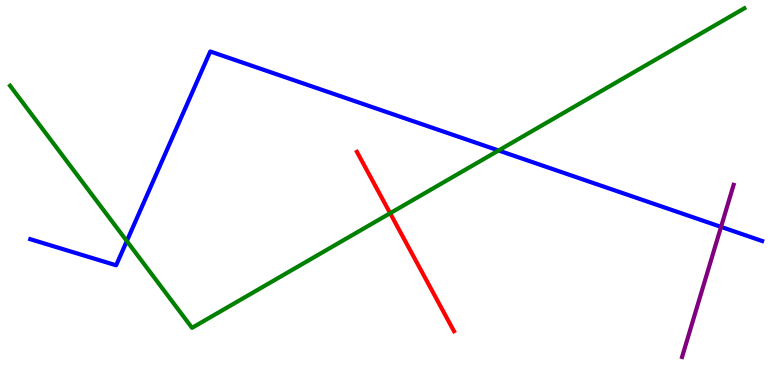[{'lines': ['blue', 'red'], 'intersections': []}, {'lines': ['green', 'red'], 'intersections': [{'x': 5.03, 'y': 4.46}]}, {'lines': ['purple', 'red'], 'intersections': []}, {'lines': ['blue', 'green'], 'intersections': [{'x': 1.64, 'y': 3.74}, {'x': 6.43, 'y': 6.09}]}, {'lines': ['blue', 'purple'], 'intersections': [{'x': 9.3, 'y': 4.11}]}, {'lines': ['green', 'purple'], 'intersections': []}]